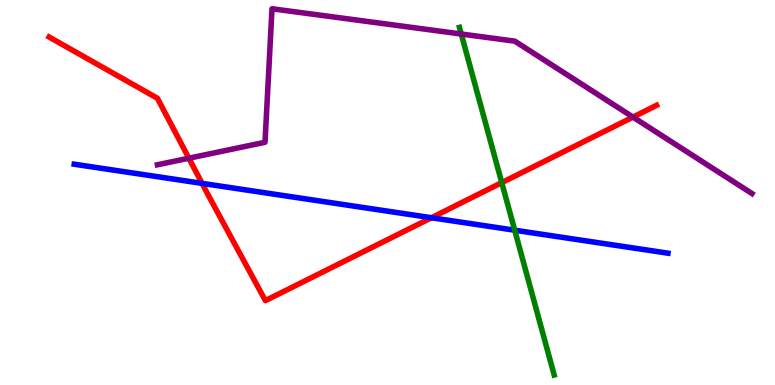[{'lines': ['blue', 'red'], 'intersections': [{'x': 2.61, 'y': 5.24}, {'x': 5.57, 'y': 4.34}]}, {'lines': ['green', 'red'], 'intersections': [{'x': 6.47, 'y': 5.26}]}, {'lines': ['purple', 'red'], 'intersections': [{'x': 2.44, 'y': 5.89}, {'x': 8.17, 'y': 6.96}]}, {'lines': ['blue', 'green'], 'intersections': [{'x': 6.64, 'y': 4.02}]}, {'lines': ['blue', 'purple'], 'intersections': []}, {'lines': ['green', 'purple'], 'intersections': [{'x': 5.95, 'y': 9.12}]}]